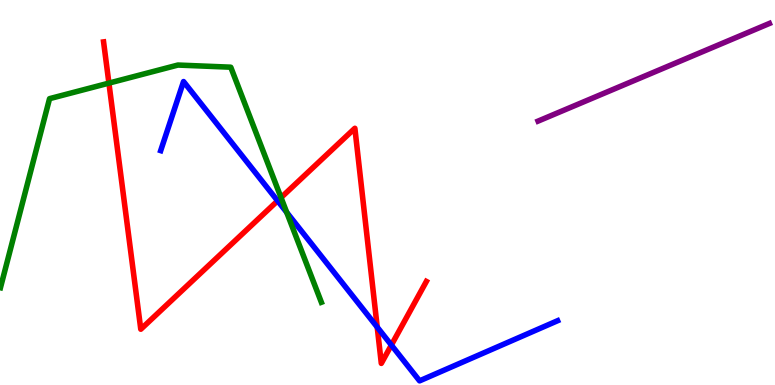[{'lines': ['blue', 'red'], 'intersections': [{'x': 3.58, 'y': 4.78}, {'x': 4.87, 'y': 1.5}, {'x': 5.05, 'y': 1.04}]}, {'lines': ['green', 'red'], 'intersections': [{'x': 1.41, 'y': 7.84}, {'x': 3.63, 'y': 4.87}]}, {'lines': ['purple', 'red'], 'intersections': []}, {'lines': ['blue', 'green'], 'intersections': [{'x': 3.7, 'y': 4.48}]}, {'lines': ['blue', 'purple'], 'intersections': []}, {'lines': ['green', 'purple'], 'intersections': []}]